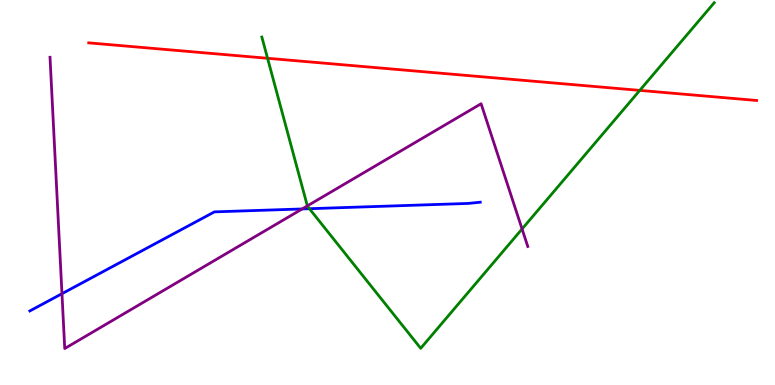[{'lines': ['blue', 'red'], 'intersections': []}, {'lines': ['green', 'red'], 'intersections': [{'x': 3.45, 'y': 8.49}, {'x': 8.26, 'y': 7.65}]}, {'lines': ['purple', 'red'], 'intersections': []}, {'lines': ['blue', 'green'], 'intersections': [{'x': 3.99, 'y': 4.58}]}, {'lines': ['blue', 'purple'], 'intersections': [{'x': 0.8, 'y': 2.37}, {'x': 3.9, 'y': 4.57}]}, {'lines': ['green', 'purple'], 'intersections': [{'x': 3.97, 'y': 4.65}, {'x': 6.74, 'y': 4.05}]}]